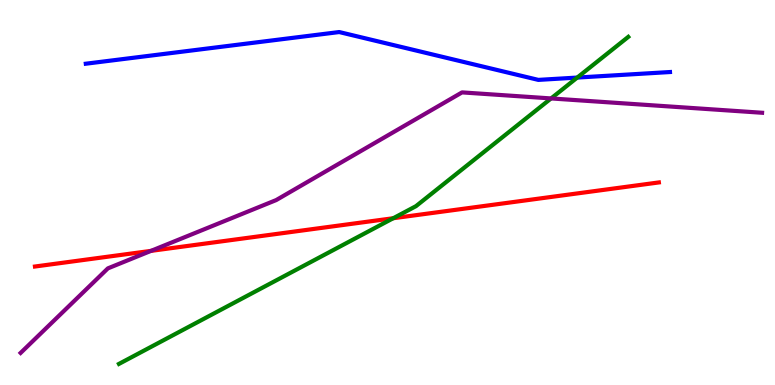[{'lines': ['blue', 'red'], 'intersections': []}, {'lines': ['green', 'red'], 'intersections': [{'x': 5.07, 'y': 4.33}]}, {'lines': ['purple', 'red'], 'intersections': [{'x': 1.95, 'y': 3.48}]}, {'lines': ['blue', 'green'], 'intersections': [{'x': 7.45, 'y': 7.99}]}, {'lines': ['blue', 'purple'], 'intersections': []}, {'lines': ['green', 'purple'], 'intersections': [{'x': 7.11, 'y': 7.44}]}]